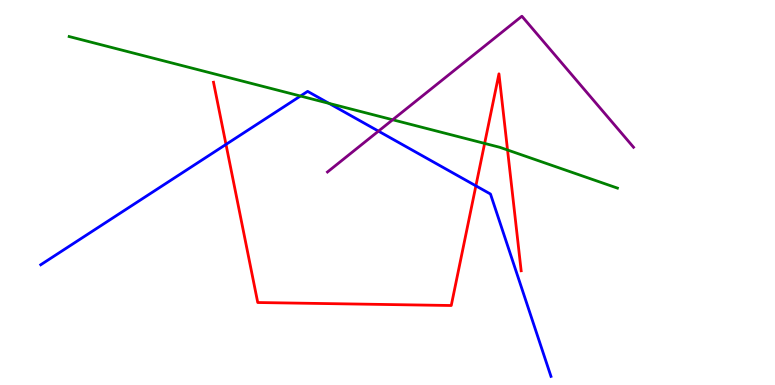[{'lines': ['blue', 'red'], 'intersections': [{'x': 2.92, 'y': 6.25}, {'x': 6.14, 'y': 5.17}]}, {'lines': ['green', 'red'], 'intersections': [{'x': 6.25, 'y': 6.28}, {'x': 6.55, 'y': 6.1}]}, {'lines': ['purple', 'red'], 'intersections': []}, {'lines': ['blue', 'green'], 'intersections': [{'x': 3.88, 'y': 7.51}, {'x': 4.25, 'y': 7.31}]}, {'lines': ['blue', 'purple'], 'intersections': [{'x': 4.88, 'y': 6.59}]}, {'lines': ['green', 'purple'], 'intersections': [{'x': 5.07, 'y': 6.89}]}]